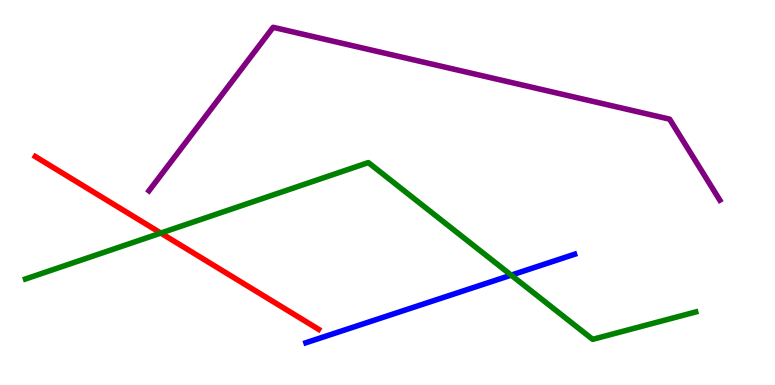[{'lines': ['blue', 'red'], 'intersections': []}, {'lines': ['green', 'red'], 'intersections': [{'x': 2.07, 'y': 3.95}]}, {'lines': ['purple', 'red'], 'intersections': []}, {'lines': ['blue', 'green'], 'intersections': [{'x': 6.6, 'y': 2.85}]}, {'lines': ['blue', 'purple'], 'intersections': []}, {'lines': ['green', 'purple'], 'intersections': []}]